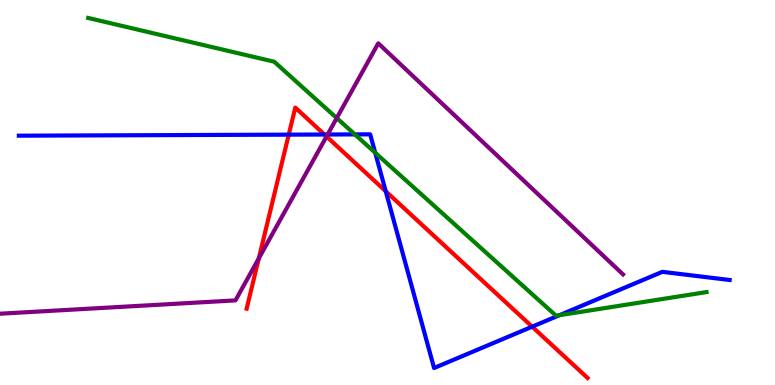[{'lines': ['blue', 'red'], 'intersections': [{'x': 3.73, 'y': 6.5}, {'x': 4.19, 'y': 6.51}, {'x': 4.98, 'y': 5.03}, {'x': 6.87, 'y': 1.51}]}, {'lines': ['green', 'red'], 'intersections': []}, {'lines': ['purple', 'red'], 'intersections': [{'x': 3.34, 'y': 3.29}, {'x': 4.21, 'y': 6.45}]}, {'lines': ['blue', 'green'], 'intersections': [{'x': 4.58, 'y': 6.51}, {'x': 4.84, 'y': 6.03}, {'x': 7.22, 'y': 1.81}]}, {'lines': ['blue', 'purple'], 'intersections': [{'x': 4.23, 'y': 6.51}]}, {'lines': ['green', 'purple'], 'intersections': [{'x': 4.35, 'y': 6.93}]}]